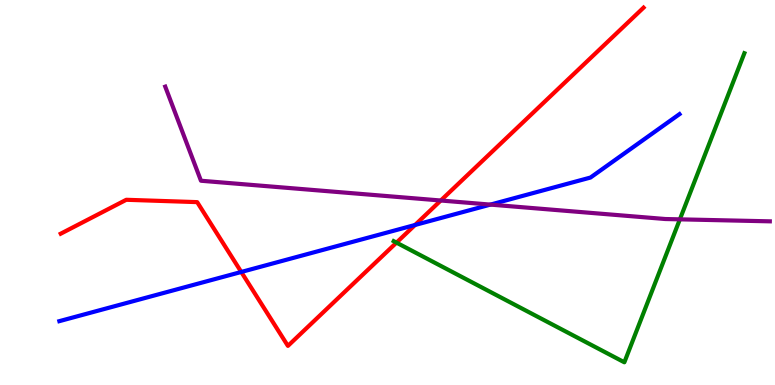[{'lines': ['blue', 'red'], 'intersections': [{'x': 3.11, 'y': 2.94}, {'x': 5.36, 'y': 4.16}]}, {'lines': ['green', 'red'], 'intersections': [{'x': 5.12, 'y': 3.7}]}, {'lines': ['purple', 'red'], 'intersections': [{'x': 5.69, 'y': 4.79}]}, {'lines': ['blue', 'green'], 'intersections': []}, {'lines': ['blue', 'purple'], 'intersections': [{'x': 6.33, 'y': 4.69}]}, {'lines': ['green', 'purple'], 'intersections': [{'x': 8.77, 'y': 4.3}]}]